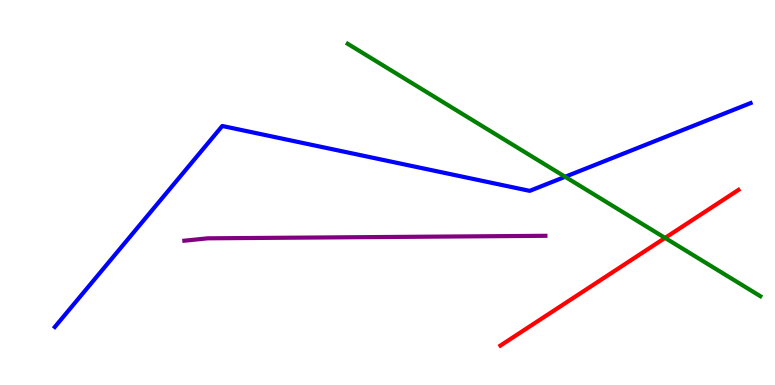[{'lines': ['blue', 'red'], 'intersections': []}, {'lines': ['green', 'red'], 'intersections': [{'x': 8.58, 'y': 3.82}]}, {'lines': ['purple', 'red'], 'intersections': []}, {'lines': ['blue', 'green'], 'intersections': [{'x': 7.29, 'y': 5.41}]}, {'lines': ['blue', 'purple'], 'intersections': []}, {'lines': ['green', 'purple'], 'intersections': []}]